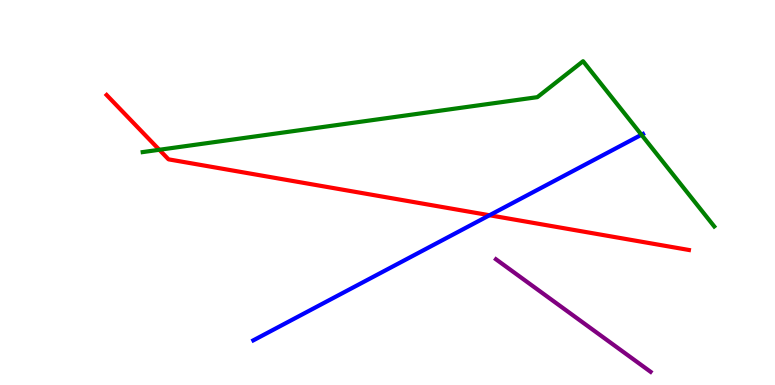[{'lines': ['blue', 'red'], 'intersections': [{'x': 6.32, 'y': 4.41}]}, {'lines': ['green', 'red'], 'intersections': [{'x': 2.06, 'y': 6.11}]}, {'lines': ['purple', 'red'], 'intersections': []}, {'lines': ['blue', 'green'], 'intersections': [{'x': 8.28, 'y': 6.5}]}, {'lines': ['blue', 'purple'], 'intersections': []}, {'lines': ['green', 'purple'], 'intersections': []}]